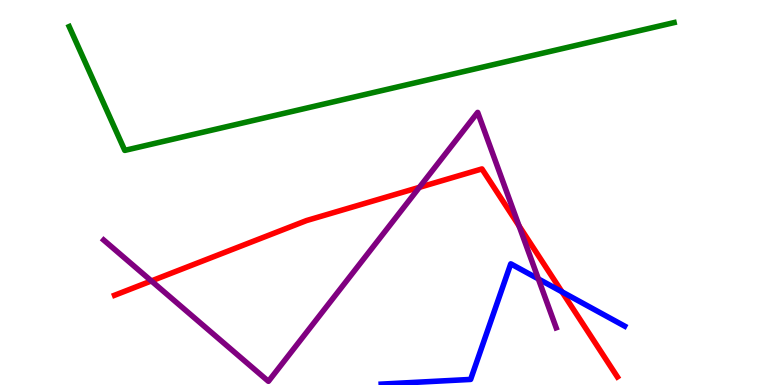[{'lines': ['blue', 'red'], 'intersections': [{'x': 7.25, 'y': 2.42}]}, {'lines': ['green', 'red'], 'intersections': []}, {'lines': ['purple', 'red'], 'intersections': [{'x': 1.95, 'y': 2.7}, {'x': 5.41, 'y': 5.13}, {'x': 6.7, 'y': 4.13}]}, {'lines': ['blue', 'green'], 'intersections': []}, {'lines': ['blue', 'purple'], 'intersections': [{'x': 6.95, 'y': 2.76}]}, {'lines': ['green', 'purple'], 'intersections': []}]